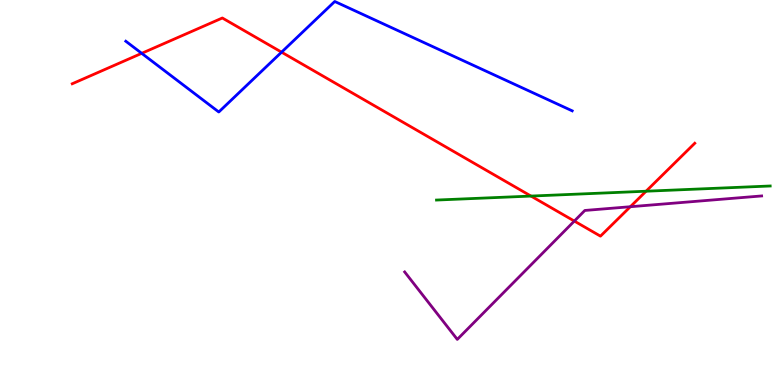[{'lines': ['blue', 'red'], 'intersections': [{'x': 1.83, 'y': 8.61}, {'x': 3.63, 'y': 8.64}]}, {'lines': ['green', 'red'], 'intersections': [{'x': 6.85, 'y': 4.91}, {'x': 8.34, 'y': 5.03}]}, {'lines': ['purple', 'red'], 'intersections': [{'x': 7.41, 'y': 4.26}, {'x': 8.13, 'y': 4.63}]}, {'lines': ['blue', 'green'], 'intersections': []}, {'lines': ['blue', 'purple'], 'intersections': []}, {'lines': ['green', 'purple'], 'intersections': []}]